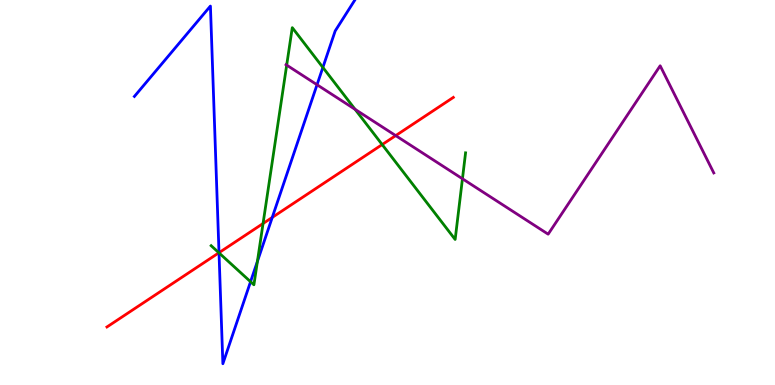[{'lines': ['blue', 'red'], 'intersections': [{'x': 2.83, 'y': 3.44}, {'x': 3.51, 'y': 4.35}]}, {'lines': ['green', 'red'], 'intersections': [{'x': 2.82, 'y': 3.43}, {'x': 3.39, 'y': 4.19}, {'x': 4.93, 'y': 6.25}]}, {'lines': ['purple', 'red'], 'intersections': [{'x': 5.11, 'y': 6.48}]}, {'lines': ['blue', 'green'], 'intersections': [{'x': 2.83, 'y': 3.43}, {'x': 3.23, 'y': 2.68}, {'x': 3.32, 'y': 3.21}, {'x': 4.17, 'y': 8.25}]}, {'lines': ['blue', 'purple'], 'intersections': [{'x': 4.09, 'y': 7.8}]}, {'lines': ['green', 'purple'], 'intersections': [{'x': 3.7, 'y': 8.31}, {'x': 4.58, 'y': 7.16}, {'x': 5.97, 'y': 5.36}]}]